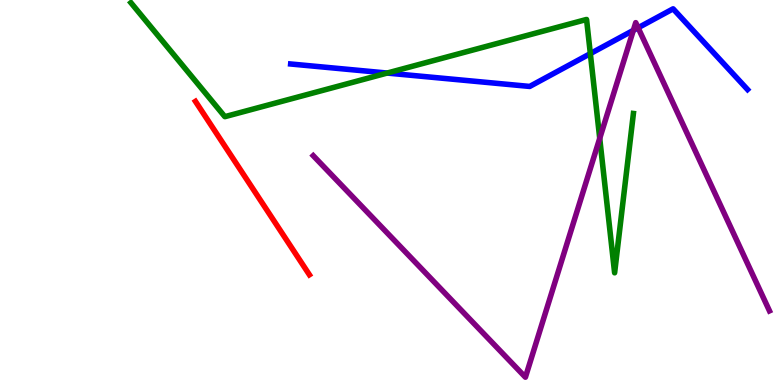[{'lines': ['blue', 'red'], 'intersections': []}, {'lines': ['green', 'red'], 'intersections': []}, {'lines': ['purple', 'red'], 'intersections': []}, {'lines': ['blue', 'green'], 'intersections': [{'x': 5.0, 'y': 8.1}, {'x': 7.62, 'y': 8.61}]}, {'lines': ['blue', 'purple'], 'intersections': [{'x': 8.17, 'y': 9.21}, {'x': 8.23, 'y': 9.28}]}, {'lines': ['green', 'purple'], 'intersections': [{'x': 7.74, 'y': 6.41}]}]